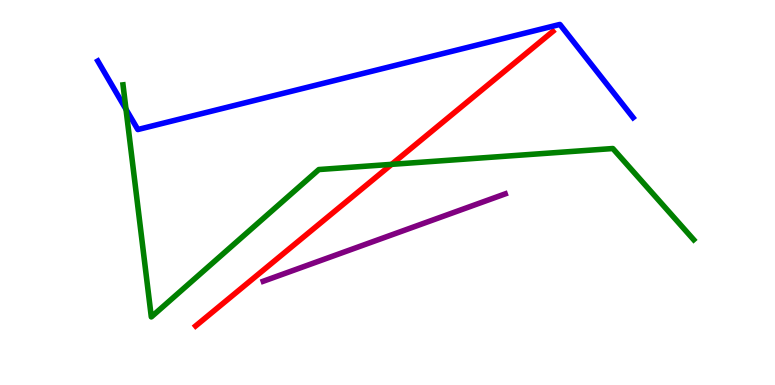[{'lines': ['blue', 'red'], 'intersections': []}, {'lines': ['green', 'red'], 'intersections': [{'x': 5.05, 'y': 5.73}]}, {'lines': ['purple', 'red'], 'intersections': []}, {'lines': ['blue', 'green'], 'intersections': [{'x': 1.63, 'y': 7.16}]}, {'lines': ['blue', 'purple'], 'intersections': []}, {'lines': ['green', 'purple'], 'intersections': []}]